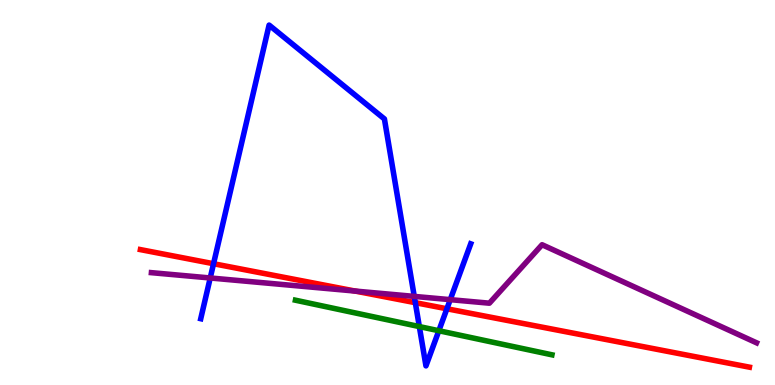[{'lines': ['blue', 'red'], 'intersections': [{'x': 2.76, 'y': 3.15}, {'x': 5.36, 'y': 2.14}, {'x': 5.77, 'y': 1.98}]}, {'lines': ['green', 'red'], 'intersections': []}, {'lines': ['purple', 'red'], 'intersections': [{'x': 4.58, 'y': 2.44}]}, {'lines': ['blue', 'green'], 'intersections': [{'x': 5.41, 'y': 1.52}, {'x': 5.66, 'y': 1.41}]}, {'lines': ['blue', 'purple'], 'intersections': [{'x': 2.71, 'y': 2.78}, {'x': 5.35, 'y': 2.3}, {'x': 5.81, 'y': 2.22}]}, {'lines': ['green', 'purple'], 'intersections': []}]